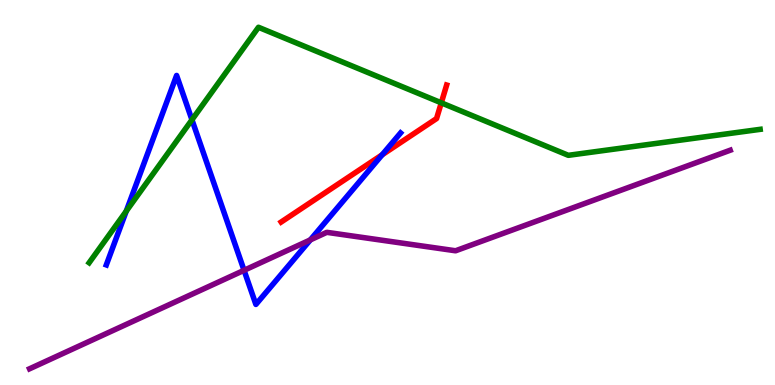[{'lines': ['blue', 'red'], 'intersections': [{'x': 4.93, 'y': 5.98}]}, {'lines': ['green', 'red'], 'intersections': [{'x': 5.69, 'y': 7.33}]}, {'lines': ['purple', 'red'], 'intersections': []}, {'lines': ['blue', 'green'], 'intersections': [{'x': 1.63, 'y': 4.52}, {'x': 2.48, 'y': 6.89}]}, {'lines': ['blue', 'purple'], 'intersections': [{'x': 3.15, 'y': 2.98}, {'x': 4.0, 'y': 3.77}]}, {'lines': ['green', 'purple'], 'intersections': []}]